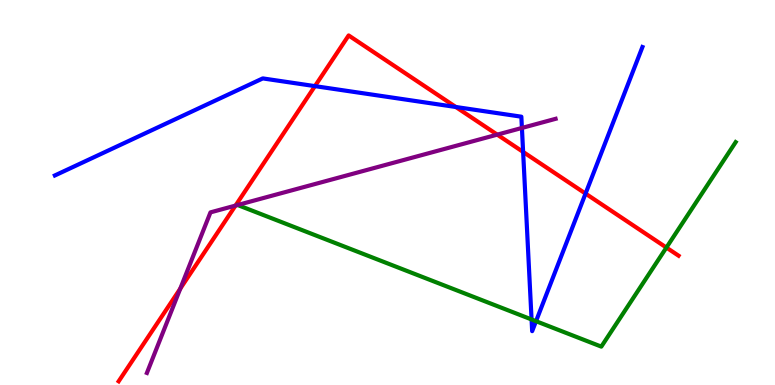[{'lines': ['blue', 'red'], 'intersections': [{'x': 4.06, 'y': 7.76}, {'x': 5.88, 'y': 7.22}, {'x': 6.75, 'y': 6.05}, {'x': 7.56, 'y': 4.97}]}, {'lines': ['green', 'red'], 'intersections': [{'x': 8.6, 'y': 3.57}]}, {'lines': ['purple', 'red'], 'intersections': [{'x': 2.33, 'y': 2.5}, {'x': 3.04, 'y': 4.66}, {'x': 6.42, 'y': 6.5}]}, {'lines': ['blue', 'green'], 'intersections': [{'x': 6.86, 'y': 1.7}, {'x': 6.92, 'y': 1.66}]}, {'lines': ['blue', 'purple'], 'intersections': [{'x': 6.73, 'y': 6.68}]}, {'lines': ['green', 'purple'], 'intersections': []}]